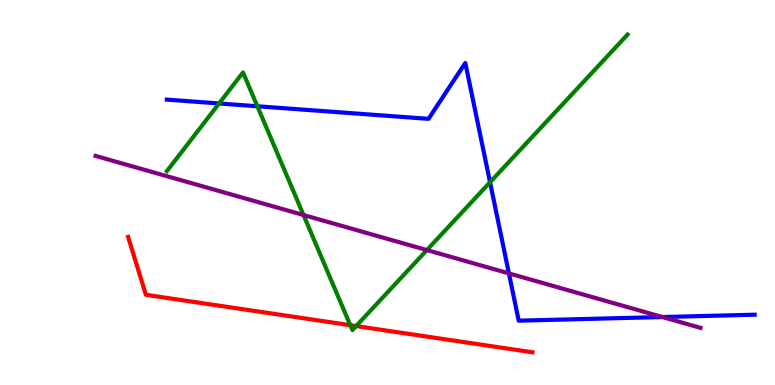[{'lines': ['blue', 'red'], 'intersections': []}, {'lines': ['green', 'red'], 'intersections': [{'x': 4.52, 'y': 1.55}, {'x': 4.6, 'y': 1.53}]}, {'lines': ['purple', 'red'], 'intersections': []}, {'lines': ['blue', 'green'], 'intersections': [{'x': 2.83, 'y': 7.31}, {'x': 3.32, 'y': 7.24}, {'x': 6.32, 'y': 5.27}]}, {'lines': ['blue', 'purple'], 'intersections': [{'x': 6.57, 'y': 2.9}, {'x': 8.55, 'y': 1.77}]}, {'lines': ['green', 'purple'], 'intersections': [{'x': 3.92, 'y': 4.42}, {'x': 5.51, 'y': 3.5}]}]